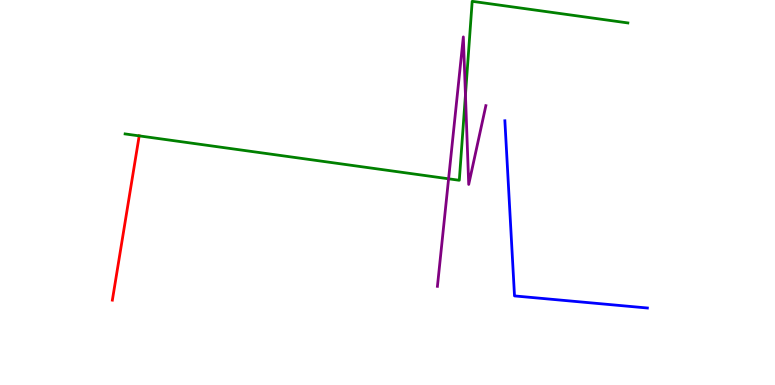[{'lines': ['blue', 'red'], 'intersections': []}, {'lines': ['green', 'red'], 'intersections': [{'x': 1.8, 'y': 6.47}]}, {'lines': ['purple', 'red'], 'intersections': []}, {'lines': ['blue', 'green'], 'intersections': []}, {'lines': ['blue', 'purple'], 'intersections': []}, {'lines': ['green', 'purple'], 'intersections': [{'x': 5.79, 'y': 5.36}, {'x': 6.01, 'y': 7.53}]}]